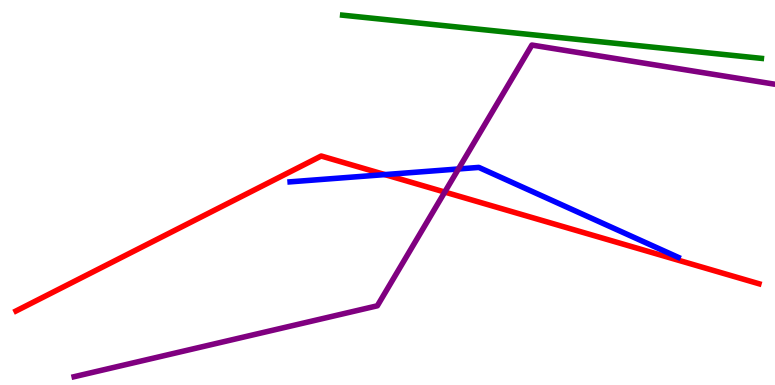[{'lines': ['blue', 'red'], 'intersections': [{'x': 4.97, 'y': 5.47}]}, {'lines': ['green', 'red'], 'intersections': []}, {'lines': ['purple', 'red'], 'intersections': [{'x': 5.74, 'y': 5.01}]}, {'lines': ['blue', 'green'], 'intersections': []}, {'lines': ['blue', 'purple'], 'intersections': [{'x': 5.92, 'y': 5.61}]}, {'lines': ['green', 'purple'], 'intersections': []}]